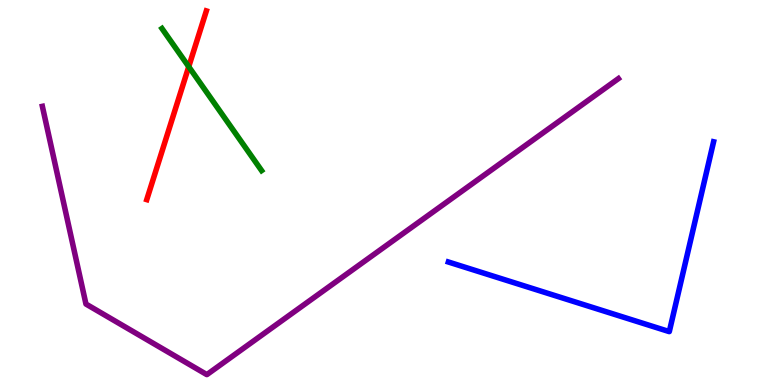[{'lines': ['blue', 'red'], 'intersections': []}, {'lines': ['green', 'red'], 'intersections': [{'x': 2.44, 'y': 8.27}]}, {'lines': ['purple', 'red'], 'intersections': []}, {'lines': ['blue', 'green'], 'intersections': []}, {'lines': ['blue', 'purple'], 'intersections': []}, {'lines': ['green', 'purple'], 'intersections': []}]